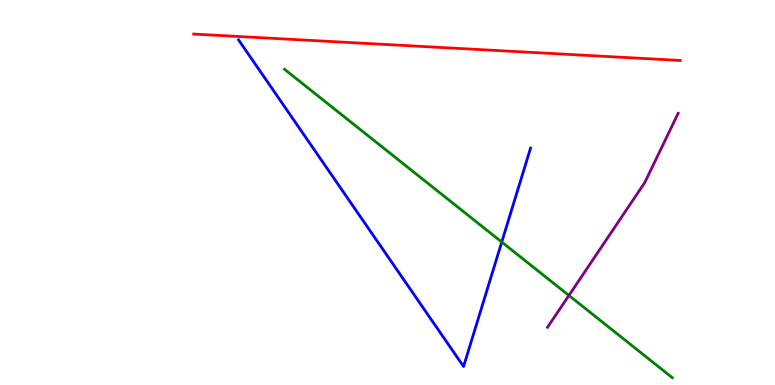[{'lines': ['blue', 'red'], 'intersections': []}, {'lines': ['green', 'red'], 'intersections': []}, {'lines': ['purple', 'red'], 'intersections': []}, {'lines': ['blue', 'green'], 'intersections': [{'x': 6.47, 'y': 3.71}]}, {'lines': ['blue', 'purple'], 'intersections': []}, {'lines': ['green', 'purple'], 'intersections': [{'x': 7.34, 'y': 2.33}]}]